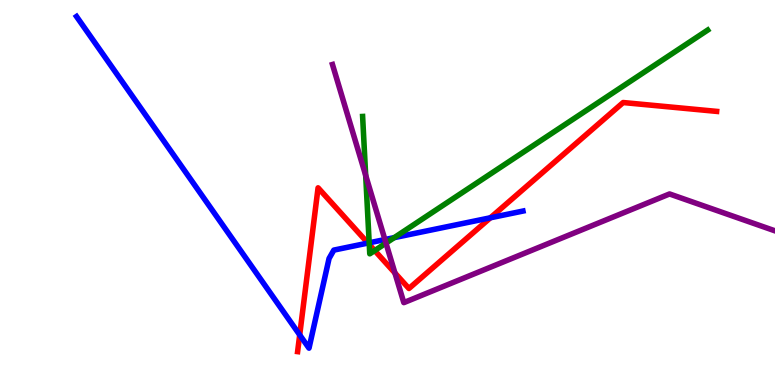[{'lines': ['blue', 'red'], 'intersections': [{'x': 3.87, 'y': 1.3}, {'x': 4.75, 'y': 3.69}, {'x': 6.33, 'y': 4.34}]}, {'lines': ['green', 'red'], 'intersections': [{'x': 4.76, 'y': 3.65}, {'x': 4.83, 'y': 3.49}]}, {'lines': ['purple', 'red'], 'intersections': [{'x': 5.1, 'y': 2.91}]}, {'lines': ['blue', 'green'], 'intersections': [{'x': 4.76, 'y': 3.69}, {'x': 5.09, 'y': 3.83}]}, {'lines': ['blue', 'purple'], 'intersections': [{'x': 4.97, 'y': 3.78}]}, {'lines': ['green', 'purple'], 'intersections': [{'x': 4.72, 'y': 5.45}, {'x': 4.98, 'y': 3.69}]}]